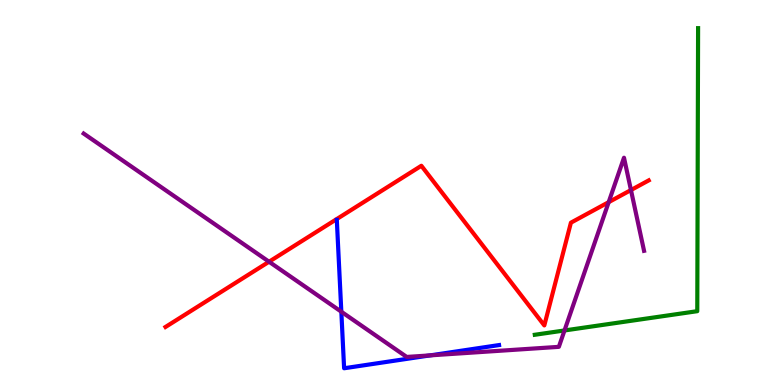[{'lines': ['blue', 'red'], 'intersections': []}, {'lines': ['green', 'red'], 'intersections': []}, {'lines': ['purple', 'red'], 'intersections': [{'x': 3.47, 'y': 3.2}, {'x': 7.85, 'y': 4.75}, {'x': 8.14, 'y': 5.06}]}, {'lines': ['blue', 'green'], 'intersections': []}, {'lines': ['blue', 'purple'], 'intersections': [{'x': 4.4, 'y': 1.9}, {'x': 5.55, 'y': 0.769}]}, {'lines': ['green', 'purple'], 'intersections': [{'x': 7.28, 'y': 1.42}]}]